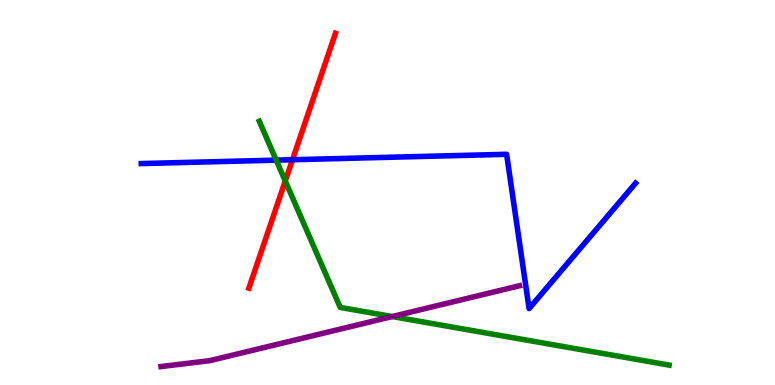[{'lines': ['blue', 'red'], 'intersections': [{'x': 3.77, 'y': 5.85}]}, {'lines': ['green', 'red'], 'intersections': [{'x': 3.68, 'y': 5.3}]}, {'lines': ['purple', 'red'], 'intersections': []}, {'lines': ['blue', 'green'], 'intersections': [{'x': 3.56, 'y': 5.84}]}, {'lines': ['blue', 'purple'], 'intersections': []}, {'lines': ['green', 'purple'], 'intersections': [{'x': 5.06, 'y': 1.78}]}]